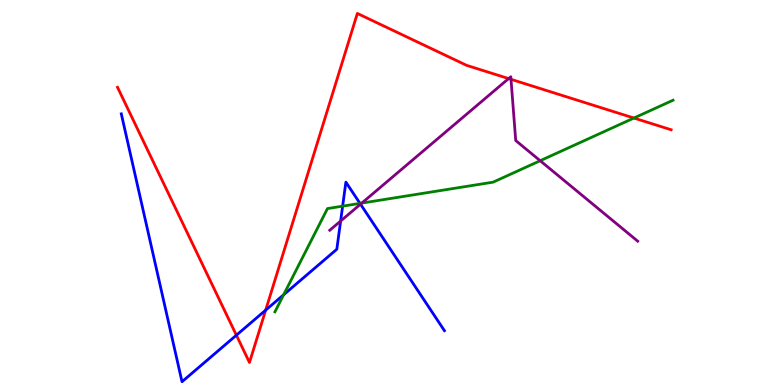[{'lines': ['blue', 'red'], 'intersections': [{'x': 3.05, 'y': 1.29}, {'x': 3.43, 'y': 1.94}]}, {'lines': ['green', 'red'], 'intersections': [{'x': 8.18, 'y': 6.93}]}, {'lines': ['purple', 'red'], 'intersections': [{'x': 6.56, 'y': 7.96}, {'x': 6.59, 'y': 7.94}]}, {'lines': ['blue', 'green'], 'intersections': [{'x': 3.66, 'y': 2.34}, {'x': 4.42, 'y': 4.65}, {'x': 4.64, 'y': 4.72}]}, {'lines': ['blue', 'purple'], 'intersections': [{'x': 4.4, 'y': 4.26}, {'x': 4.65, 'y': 4.7}]}, {'lines': ['green', 'purple'], 'intersections': [{'x': 4.67, 'y': 4.72}, {'x': 6.97, 'y': 5.83}]}]